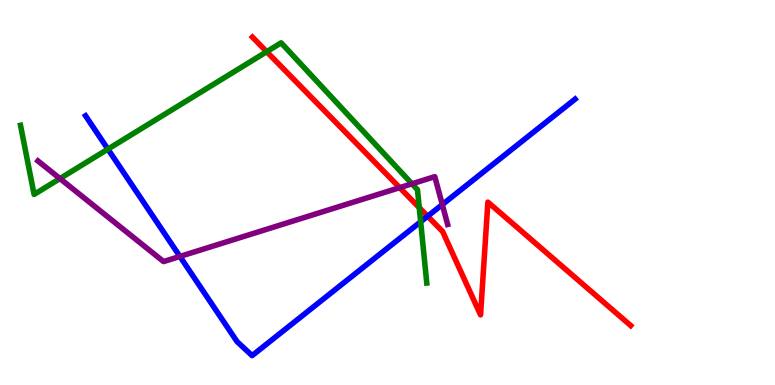[{'lines': ['blue', 'red'], 'intersections': [{'x': 5.52, 'y': 4.38}]}, {'lines': ['green', 'red'], 'intersections': [{'x': 3.44, 'y': 8.66}, {'x': 5.41, 'y': 4.61}]}, {'lines': ['purple', 'red'], 'intersections': [{'x': 5.16, 'y': 5.13}]}, {'lines': ['blue', 'green'], 'intersections': [{'x': 1.39, 'y': 6.13}, {'x': 5.43, 'y': 4.24}]}, {'lines': ['blue', 'purple'], 'intersections': [{'x': 2.32, 'y': 3.34}, {'x': 5.71, 'y': 4.69}]}, {'lines': ['green', 'purple'], 'intersections': [{'x': 0.773, 'y': 5.36}, {'x': 5.32, 'y': 5.23}]}]